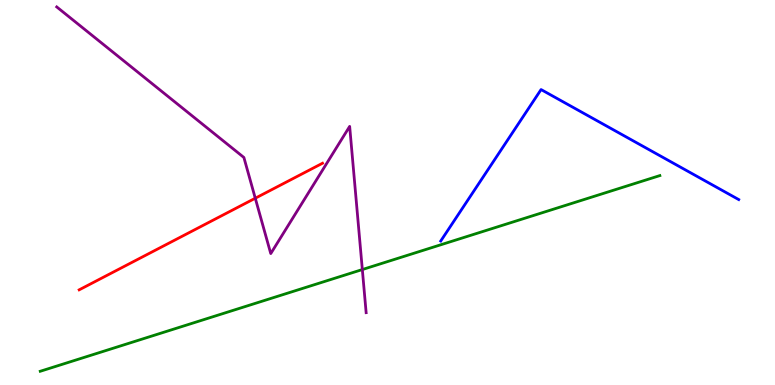[{'lines': ['blue', 'red'], 'intersections': []}, {'lines': ['green', 'red'], 'intersections': []}, {'lines': ['purple', 'red'], 'intersections': [{'x': 3.29, 'y': 4.85}]}, {'lines': ['blue', 'green'], 'intersections': []}, {'lines': ['blue', 'purple'], 'intersections': []}, {'lines': ['green', 'purple'], 'intersections': [{'x': 4.68, 'y': 3.0}]}]